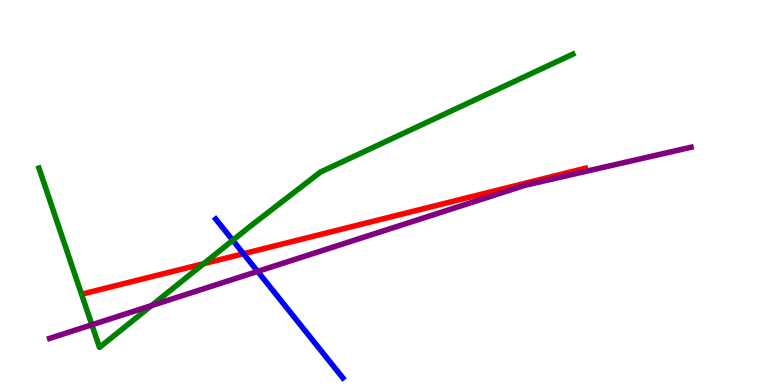[{'lines': ['blue', 'red'], 'intersections': [{'x': 3.14, 'y': 3.41}]}, {'lines': ['green', 'red'], 'intersections': [{'x': 2.63, 'y': 3.15}]}, {'lines': ['purple', 'red'], 'intersections': []}, {'lines': ['blue', 'green'], 'intersections': [{'x': 3.0, 'y': 3.76}]}, {'lines': ['blue', 'purple'], 'intersections': [{'x': 3.32, 'y': 2.95}]}, {'lines': ['green', 'purple'], 'intersections': [{'x': 1.19, 'y': 1.56}, {'x': 1.96, 'y': 2.06}]}]